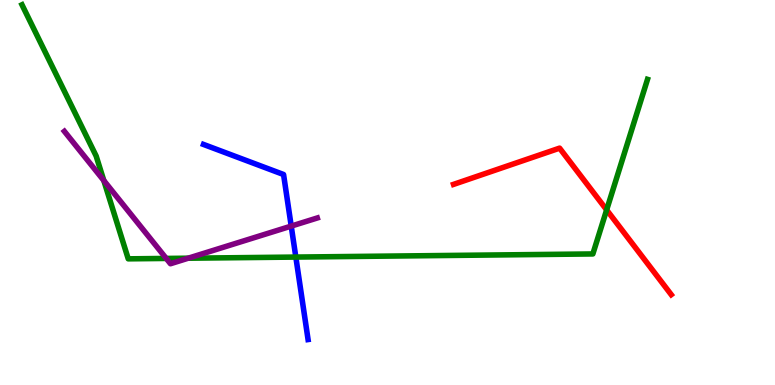[{'lines': ['blue', 'red'], 'intersections': []}, {'lines': ['green', 'red'], 'intersections': [{'x': 7.83, 'y': 4.55}]}, {'lines': ['purple', 'red'], 'intersections': []}, {'lines': ['blue', 'green'], 'intersections': [{'x': 3.82, 'y': 3.32}]}, {'lines': ['blue', 'purple'], 'intersections': [{'x': 3.76, 'y': 4.13}]}, {'lines': ['green', 'purple'], 'intersections': [{'x': 1.34, 'y': 5.31}, {'x': 2.14, 'y': 3.29}, {'x': 2.43, 'y': 3.29}]}]